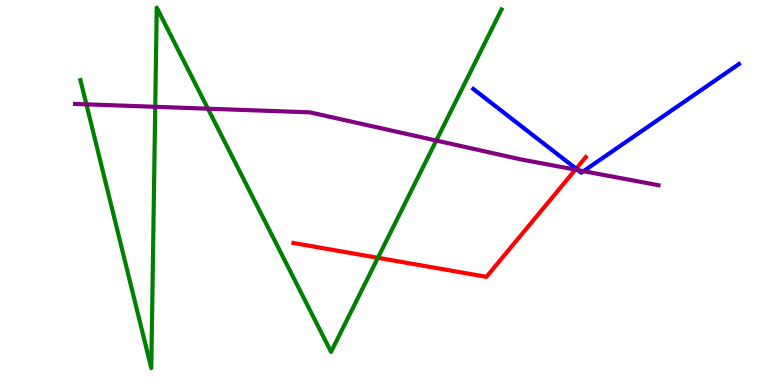[{'lines': ['blue', 'red'], 'intersections': [{'x': 7.43, 'y': 5.62}]}, {'lines': ['green', 'red'], 'intersections': [{'x': 4.88, 'y': 3.3}]}, {'lines': ['purple', 'red'], 'intersections': [{'x': 7.42, 'y': 5.59}]}, {'lines': ['blue', 'green'], 'intersections': []}, {'lines': ['blue', 'purple'], 'intersections': [{'x': 7.46, 'y': 5.58}, {'x': 7.53, 'y': 5.55}]}, {'lines': ['green', 'purple'], 'intersections': [{'x': 1.11, 'y': 7.29}, {'x': 2.0, 'y': 7.23}, {'x': 2.68, 'y': 7.18}, {'x': 5.63, 'y': 6.35}]}]